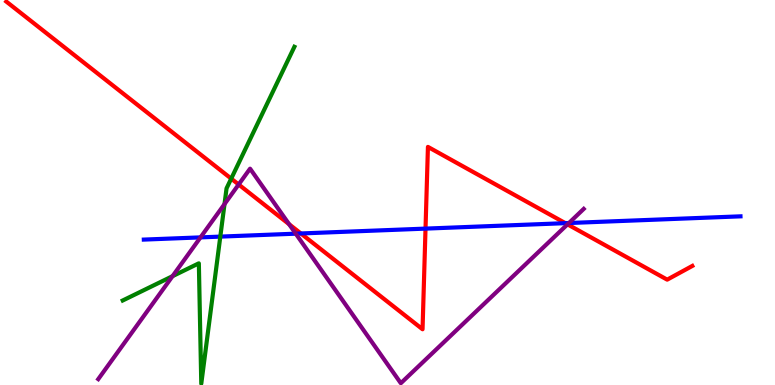[{'lines': ['blue', 'red'], 'intersections': [{'x': 3.88, 'y': 3.94}, {'x': 5.49, 'y': 4.06}, {'x': 7.3, 'y': 4.2}]}, {'lines': ['green', 'red'], 'intersections': [{'x': 2.98, 'y': 5.36}]}, {'lines': ['purple', 'red'], 'intersections': [{'x': 3.08, 'y': 5.21}, {'x': 3.73, 'y': 4.18}, {'x': 7.32, 'y': 4.17}]}, {'lines': ['blue', 'green'], 'intersections': [{'x': 2.84, 'y': 3.85}]}, {'lines': ['blue', 'purple'], 'intersections': [{'x': 2.59, 'y': 3.83}, {'x': 3.82, 'y': 3.93}, {'x': 7.34, 'y': 4.21}]}, {'lines': ['green', 'purple'], 'intersections': [{'x': 2.23, 'y': 2.83}, {'x': 2.9, 'y': 4.7}]}]